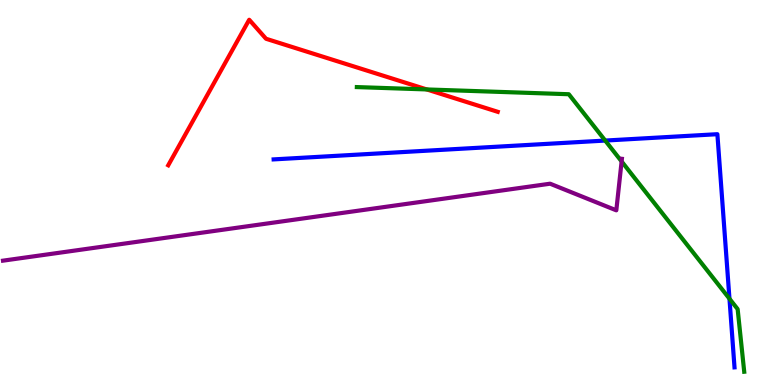[{'lines': ['blue', 'red'], 'intersections': []}, {'lines': ['green', 'red'], 'intersections': [{'x': 5.51, 'y': 7.68}]}, {'lines': ['purple', 'red'], 'intersections': []}, {'lines': ['blue', 'green'], 'intersections': [{'x': 7.81, 'y': 6.35}, {'x': 9.41, 'y': 2.24}]}, {'lines': ['blue', 'purple'], 'intersections': []}, {'lines': ['green', 'purple'], 'intersections': [{'x': 8.02, 'y': 5.81}]}]